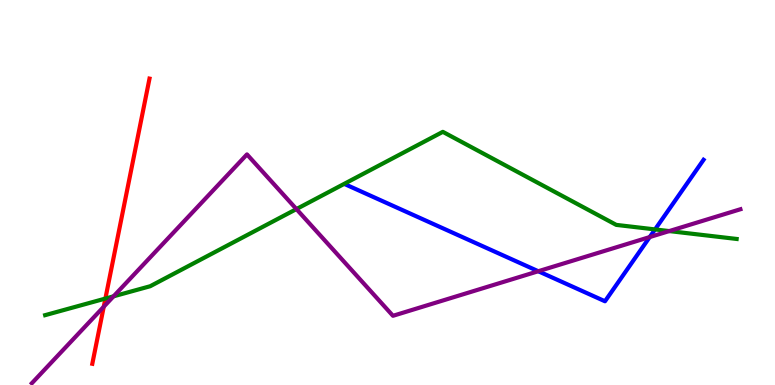[{'lines': ['blue', 'red'], 'intersections': []}, {'lines': ['green', 'red'], 'intersections': [{'x': 1.36, 'y': 2.25}]}, {'lines': ['purple', 'red'], 'intersections': [{'x': 1.34, 'y': 2.03}]}, {'lines': ['blue', 'green'], 'intersections': [{'x': 8.45, 'y': 4.04}]}, {'lines': ['blue', 'purple'], 'intersections': [{'x': 6.95, 'y': 2.95}, {'x': 8.38, 'y': 3.84}]}, {'lines': ['green', 'purple'], 'intersections': [{'x': 1.47, 'y': 2.3}, {'x': 3.82, 'y': 4.57}, {'x': 8.64, 'y': 4.0}]}]